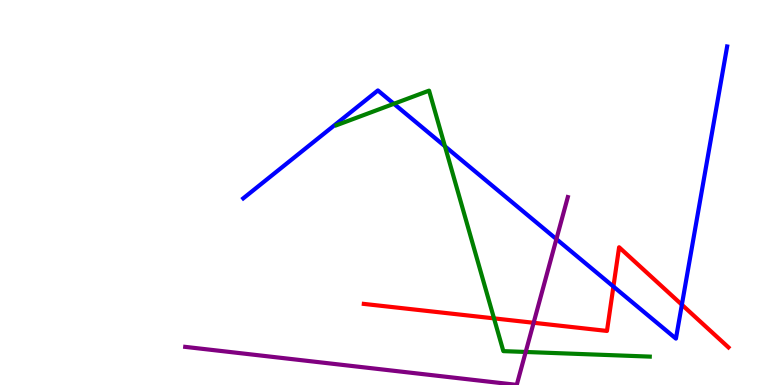[{'lines': ['blue', 'red'], 'intersections': [{'x': 7.91, 'y': 2.56}, {'x': 8.8, 'y': 2.09}]}, {'lines': ['green', 'red'], 'intersections': [{'x': 6.37, 'y': 1.73}]}, {'lines': ['purple', 'red'], 'intersections': [{'x': 6.89, 'y': 1.62}]}, {'lines': ['blue', 'green'], 'intersections': [{'x': 5.08, 'y': 7.3}, {'x': 5.74, 'y': 6.2}]}, {'lines': ['blue', 'purple'], 'intersections': [{'x': 7.18, 'y': 3.79}]}, {'lines': ['green', 'purple'], 'intersections': [{'x': 6.78, 'y': 0.858}]}]